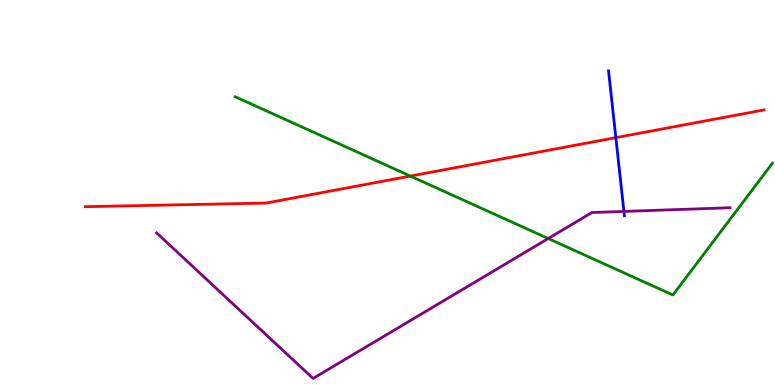[{'lines': ['blue', 'red'], 'intersections': [{'x': 7.95, 'y': 6.42}]}, {'lines': ['green', 'red'], 'intersections': [{'x': 5.29, 'y': 5.43}]}, {'lines': ['purple', 'red'], 'intersections': []}, {'lines': ['blue', 'green'], 'intersections': []}, {'lines': ['blue', 'purple'], 'intersections': [{'x': 8.05, 'y': 4.51}]}, {'lines': ['green', 'purple'], 'intersections': [{'x': 7.07, 'y': 3.8}]}]